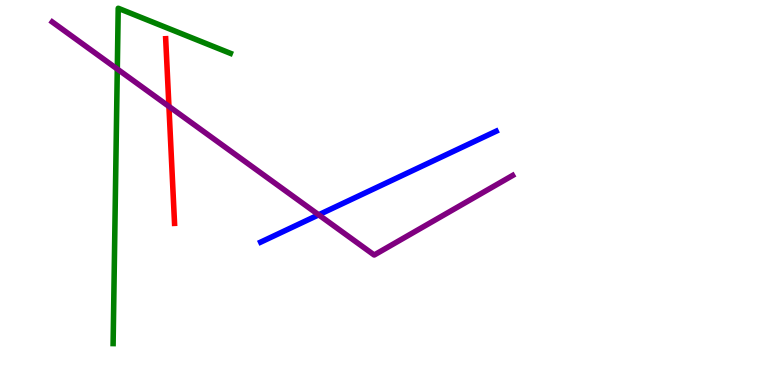[{'lines': ['blue', 'red'], 'intersections': []}, {'lines': ['green', 'red'], 'intersections': []}, {'lines': ['purple', 'red'], 'intersections': [{'x': 2.18, 'y': 7.24}]}, {'lines': ['blue', 'green'], 'intersections': []}, {'lines': ['blue', 'purple'], 'intersections': [{'x': 4.11, 'y': 4.42}]}, {'lines': ['green', 'purple'], 'intersections': [{'x': 1.51, 'y': 8.21}]}]